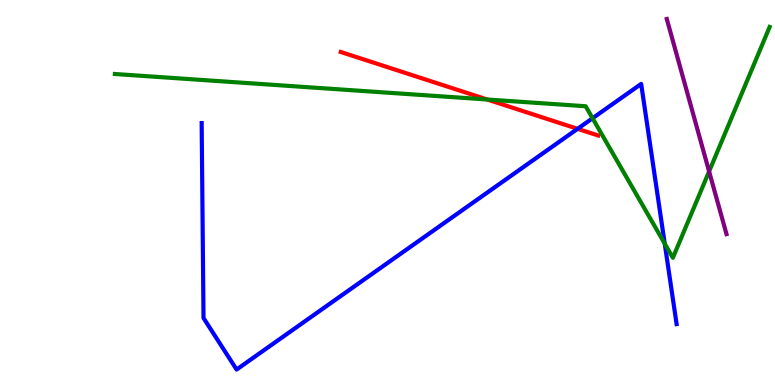[{'lines': ['blue', 'red'], 'intersections': [{'x': 7.45, 'y': 6.65}]}, {'lines': ['green', 'red'], 'intersections': [{'x': 6.29, 'y': 7.42}]}, {'lines': ['purple', 'red'], 'intersections': []}, {'lines': ['blue', 'green'], 'intersections': [{'x': 7.65, 'y': 6.93}, {'x': 8.58, 'y': 3.67}]}, {'lines': ['blue', 'purple'], 'intersections': []}, {'lines': ['green', 'purple'], 'intersections': [{'x': 9.15, 'y': 5.55}]}]